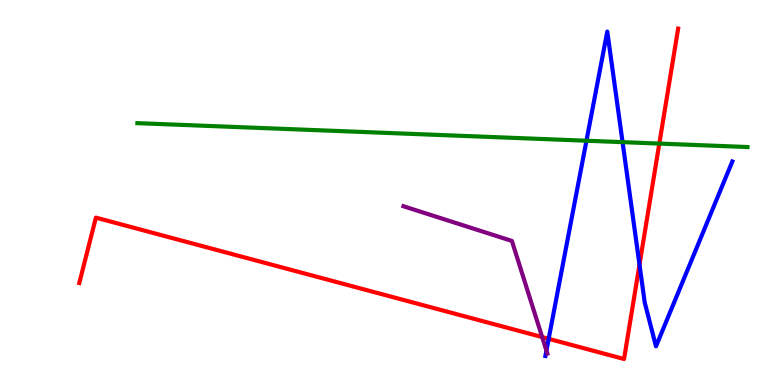[{'lines': ['blue', 'red'], 'intersections': [{'x': 7.08, 'y': 1.2}, {'x': 8.25, 'y': 3.13}]}, {'lines': ['green', 'red'], 'intersections': [{'x': 8.51, 'y': 6.27}]}, {'lines': ['purple', 'red'], 'intersections': [{'x': 7.0, 'y': 1.24}]}, {'lines': ['blue', 'green'], 'intersections': [{'x': 7.57, 'y': 6.34}, {'x': 8.03, 'y': 6.31}]}, {'lines': ['blue', 'purple'], 'intersections': [{'x': 7.05, 'y': 0.894}]}, {'lines': ['green', 'purple'], 'intersections': []}]